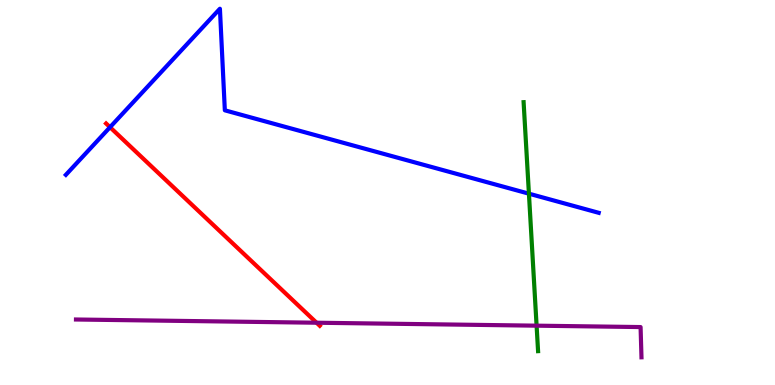[{'lines': ['blue', 'red'], 'intersections': [{'x': 1.42, 'y': 6.7}]}, {'lines': ['green', 'red'], 'intersections': []}, {'lines': ['purple', 'red'], 'intersections': [{'x': 4.08, 'y': 1.62}]}, {'lines': ['blue', 'green'], 'intersections': [{'x': 6.82, 'y': 4.97}]}, {'lines': ['blue', 'purple'], 'intersections': []}, {'lines': ['green', 'purple'], 'intersections': [{'x': 6.92, 'y': 1.54}]}]